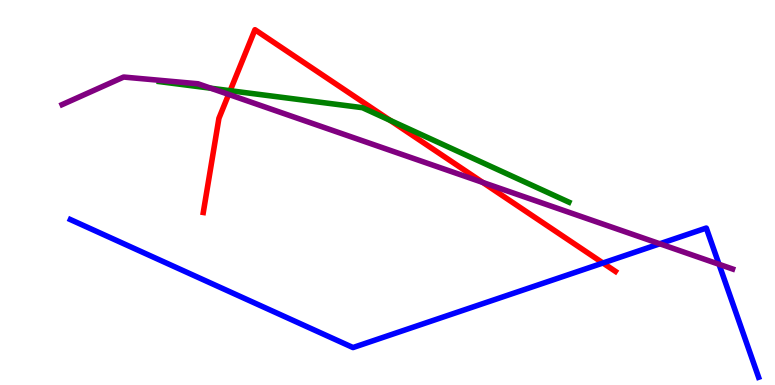[{'lines': ['blue', 'red'], 'intersections': [{'x': 7.78, 'y': 3.17}]}, {'lines': ['green', 'red'], 'intersections': [{'x': 2.97, 'y': 7.64}, {'x': 5.03, 'y': 6.87}]}, {'lines': ['purple', 'red'], 'intersections': [{'x': 2.95, 'y': 7.55}, {'x': 6.23, 'y': 5.26}]}, {'lines': ['blue', 'green'], 'intersections': []}, {'lines': ['blue', 'purple'], 'intersections': [{'x': 8.51, 'y': 3.67}, {'x': 9.28, 'y': 3.14}]}, {'lines': ['green', 'purple'], 'intersections': [{'x': 2.72, 'y': 7.71}]}]